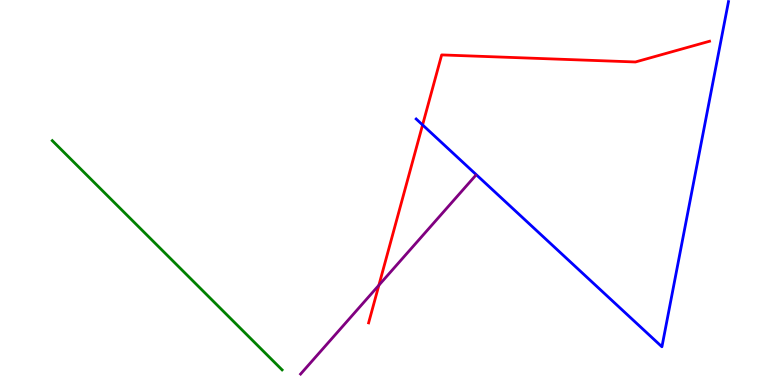[{'lines': ['blue', 'red'], 'intersections': [{'x': 5.45, 'y': 6.76}]}, {'lines': ['green', 'red'], 'intersections': []}, {'lines': ['purple', 'red'], 'intersections': [{'x': 4.89, 'y': 2.59}]}, {'lines': ['blue', 'green'], 'intersections': []}, {'lines': ['blue', 'purple'], 'intersections': []}, {'lines': ['green', 'purple'], 'intersections': []}]